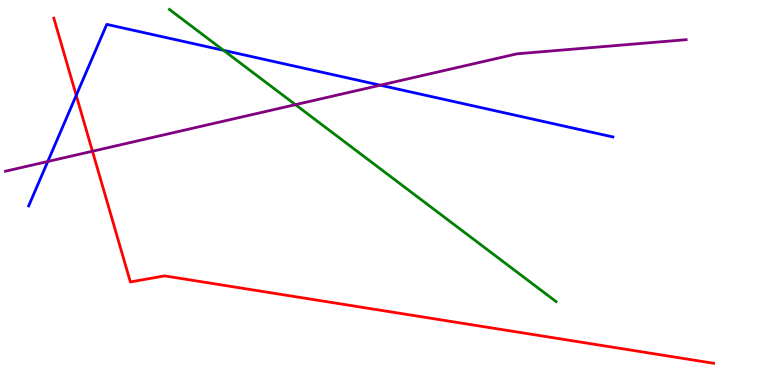[{'lines': ['blue', 'red'], 'intersections': [{'x': 0.984, 'y': 7.52}]}, {'lines': ['green', 'red'], 'intersections': []}, {'lines': ['purple', 'red'], 'intersections': [{'x': 1.19, 'y': 6.07}]}, {'lines': ['blue', 'green'], 'intersections': [{'x': 2.88, 'y': 8.69}]}, {'lines': ['blue', 'purple'], 'intersections': [{'x': 0.616, 'y': 5.81}, {'x': 4.91, 'y': 7.79}]}, {'lines': ['green', 'purple'], 'intersections': [{'x': 3.81, 'y': 7.28}]}]